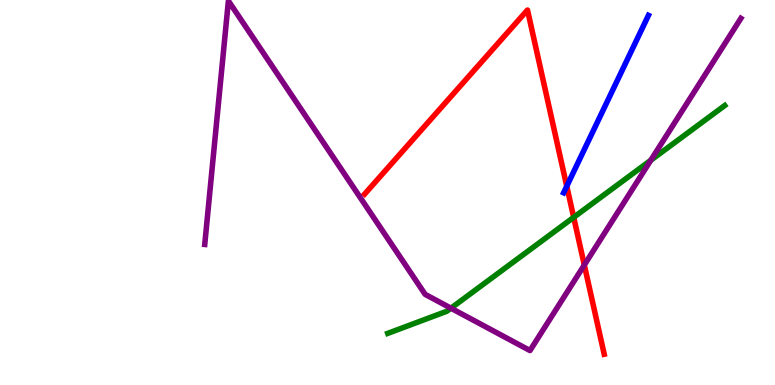[{'lines': ['blue', 'red'], 'intersections': [{'x': 7.31, 'y': 5.16}]}, {'lines': ['green', 'red'], 'intersections': [{'x': 7.4, 'y': 4.35}]}, {'lines': ['purple', 'red'], 'intersections': [{'x': 7.54, 'y': 3.12}]}, {'lines': ['blue', 'green'], 'intersections': []}, {'lines': ['blue', 'purple'], 'intersections': []}, {'lines': ['green', 'purple'], 'intersections': [{'x': 5.82, 'y': 2.0}, {'x': 8.4, 'y': 5.84}]}]